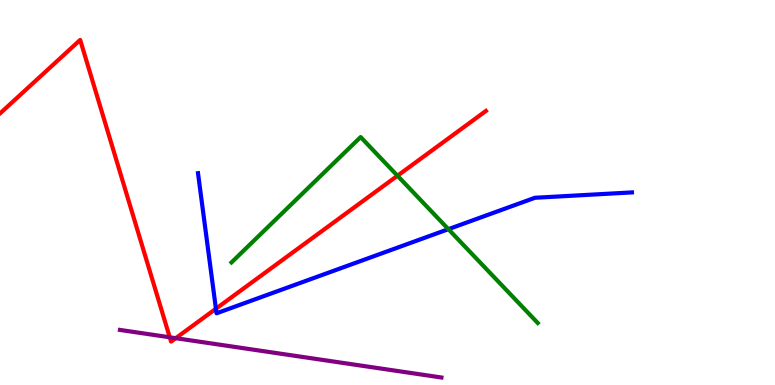[{'lines': ['blue', 'red'], 'intersections': [{'x': 2.79, 'y': 1.98}]}, {'lines': ['green', 'red'], 'intersections': [{'x': 5.13, 'y': 5.44}]}, {'lines': ['purple', 'red'], 'intersections': [{'x': 2.19, 'y': 1.24}, {'x': 2.27, 'y': 1.22}]}, {'lines': ['blue', 'green'], 'intersections': [{'x': 5.79, 'y': 4.05}]}, {'lines': ['blue', 'purple'], 'intersections': []}, {'lines': ['green', 'purple'], 'intersections': []}]